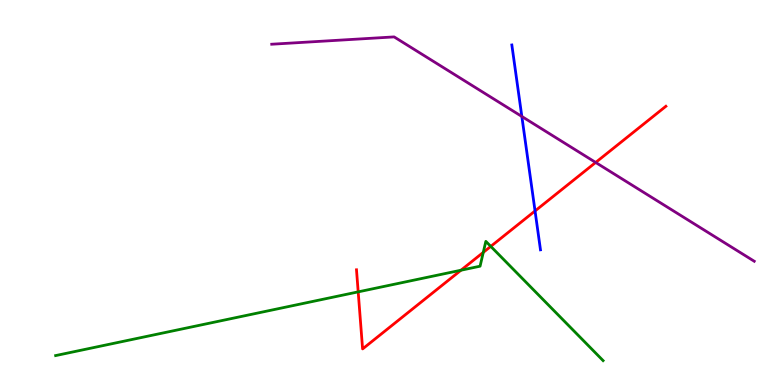[{'lines': ['blue', 'red'], 'intersections': [{'x': 6.9, 'y': 4.52}]}, {'lines': ['green', 'red'], 'intersections': [{'x': 4.62, 'y': 2.42}, {'x': 5.95, 'y': 2.98}, {'x': 6.24, 'y': 3.44}, {'x': 6.33, 'y': 3.6}]}, {'lines': ['purple', 'red'], 'intersections': [{'x': 7.69, 'y': 5.78}]}, {'lines': ['blue', 'green'], 'intersections': []}, {'lines': ['blue', 'purple'], 'intersections': [{'x': 6.73, 'y': 6.98}]}, {'lines': ['green', 'purple'], 'intersections': []}]